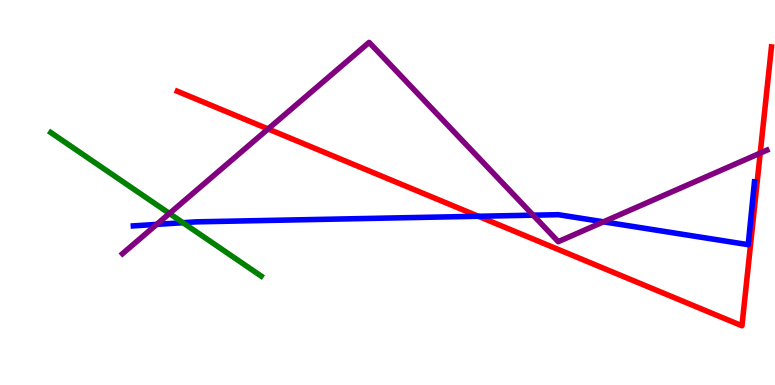[{'lines': ['blue', 'red'], 'intersections': [{'x': 6.17, 'y': 4.38}]}, {'lines': ['green', 'red'], 'intersections': []}, {'lines': ['purple', 'red'], 'intersections': [{'x': 3.46, 'y': 6.65}, {'x': 9.81, 'y': 6.02}]}, {'lines': ['blue', 'green'], 'intersections': [{'x': 2.36, 'y': 4.22}]}, {'lines': ['blue', 'purple'], 'intersections': [{'x': 2.02, 'y': 4.17}, {'x': 6.88, 'y': 4.41}, {'x': 7.79, 'y': 4.24}]}, {'lines': ['green', 'purple'], 'intersections': [{'x': 2.19, 'y': 4.45}]}]